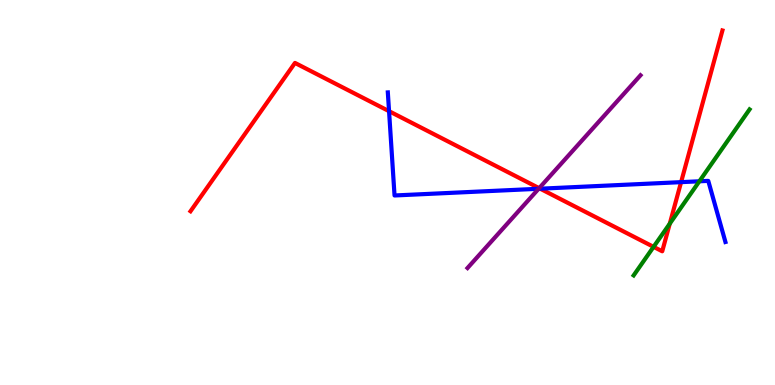[{'lines': ['blue', 'red'], 'intersections': [{'x': 5.02, 'y': 7.11}, {'x': 6.97, 'y': 5.1}, {'x': 8.79, 'y': 5.27}]}, {'lines': ['green', 'red'], 'intersections': [{'x': 8.43, 'y': 3.59}, {'x': 8.64, 'y': 4.19}]}, {'lines': ['purple', 'red'], 'intersections': [{'x': 6.96, 'y': 5.11}]}, {'lines': ['blue', 'green'], 'intersections': [{'x': 9.02, 'y': 5.29}]}, {'lines': ['blue', 'purple'], 'intersections': [{'x': 6.95, 'y': 5.1}]}, {'lines': ['green', 'purple'], 'intersections': []}]